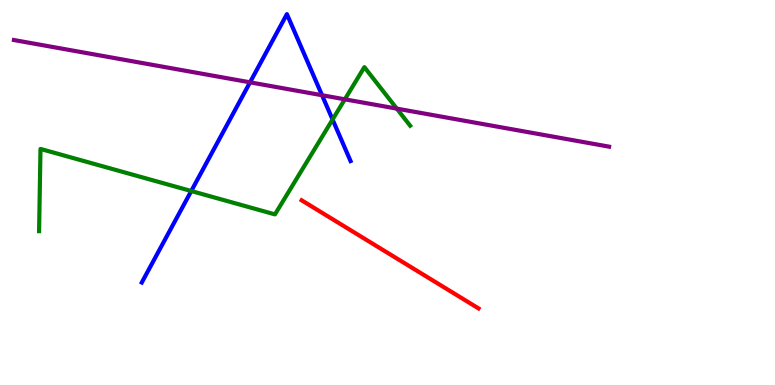[{'lines': ['blue', 'red'], 'intersections': []}, {'lines': ['green', 'red'], 'intersections': []}, {'lines': ['purple', 'red'], 'intersections': []}, {'lines': ['blue', 'green'], 'intersections': [{'x': 2.47, 'y': 5.04}, {'x': 4.29, 'y': 6.9}]}, {'lines': ['blue', 'purple'], 'intersections': [{'x': 3.23, 'y': 7.86}, {'x': 4.16, 'y': 7.53}]}, {'lines': ['green', 'purple'], 'intersections': [{'x': 4.45, 'y': 7.42}, {'x': 5.12, 'y': 7.18}]}]